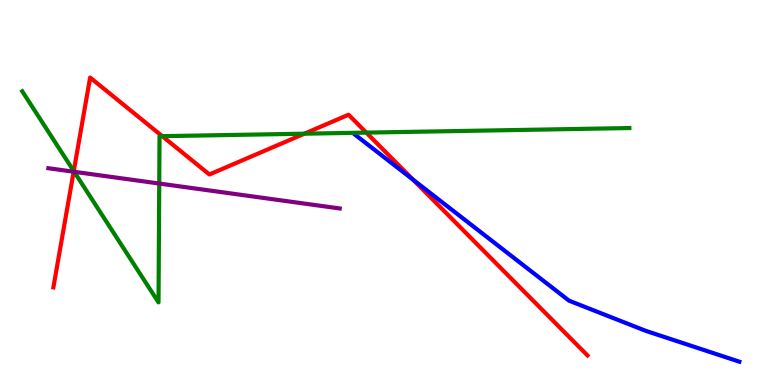[{'lines': ['blue', 'red'], 'intersections': [{'x': 5.33, 'y': 5.33}]}, {'lines': ['green', 'red'], 'intersections': [{'x': 0.952, 'y': 5.56}, {'x': 2.09, 'y': 6.46}, {'x': 3.93, 'y': 6.53}, {'x': 4.73, 'y': 6.56}]}, {'lines': ['purple', 'red'], 'intersections': [{'x': 0.95, 'y': 5.54}]}, {'lines': ['blue', 'green'], 'intersections': []}, {'lines': ['blue', 'purple'], 'intersections': []}, {'lines': ['green', 'purple'], 'intersections': [{'x': 0.958, 'y': 5.54}, {'x': 2.05, 'y': 5.23}]}]